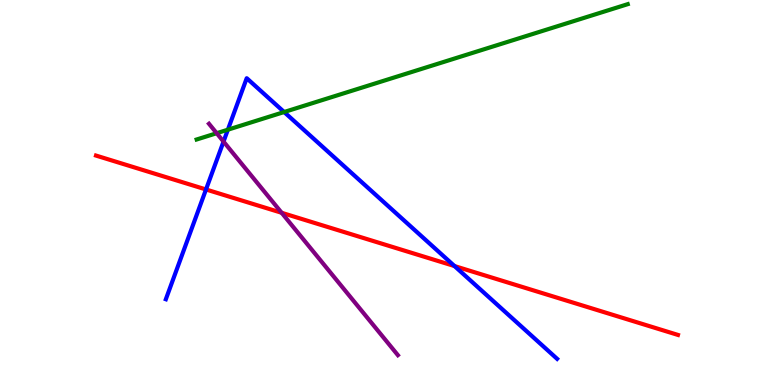[{'lines': ['blue', 'red'], 'intersections': [{'x': 2.66, 'y': 5.08}, {'x': 5.86, 'y': 3.09}]}, {'lines': ['green', 'red'], 'intersections': []}, {'lines': ['purple', 'red'], 'intersections': [{'x': 3.63, 'y': 4.47}]}, {'lines': ['blue', 'green'], 'intersections': [{'x': 2.94, 'y': 6.63}, {'x': 3.67, 'y': 7.09}]}, {'lines': ['blue', 'purple'], 'intersections': [{'x': 2.88, 'y': 6.32}]}, {'lines': ['green', 'purple'], 'intersections': [{'x': 2.8, 'y': 6.54}]}]